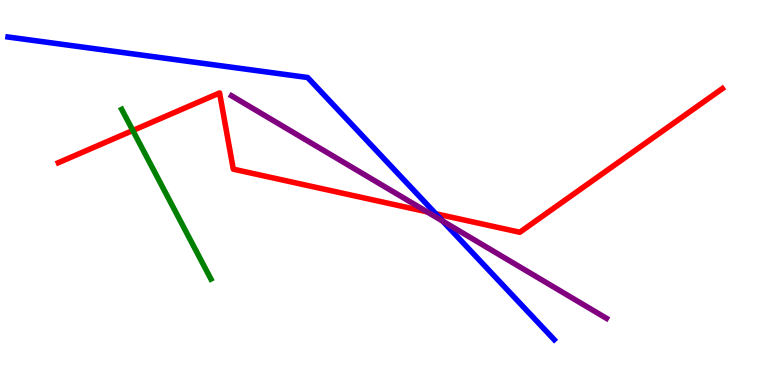[{'lines': ['blue', 'red'], 'intersections': [{'x': 5.62, 'y': 4.45}]}, {'lines': ['green', 'red'], 'intersections': [{'x': 1.71, 'y': 6.61}]}, {'lines': ['purple', 'red'], 'intersections': [{'x': 5.51, 'y': 4.5}]}, {'lines': ['blue', 'green'], 'intersections': []}, {'lines': ['blue', 'purple'], 'intersections': [{'x': 5.71, 'y': 4.26}]}, {'lines': ['green', 'purple'], 'intersections': []}]